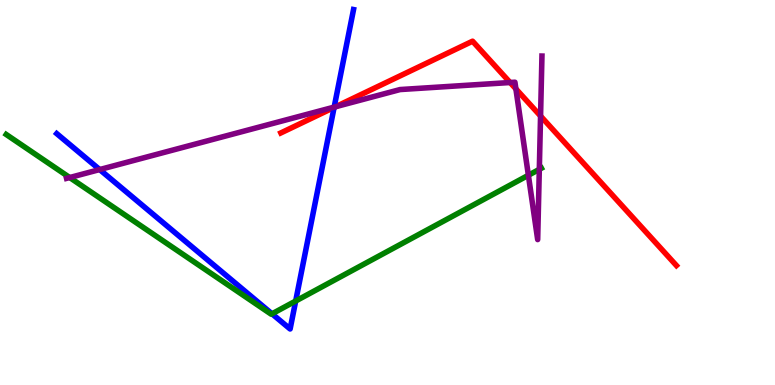[{'lines': ['blue', 'red'], 'intersections': [{'x': 4.31, 'y': 7.21}]}, {'lines': ['green', 'red'], 'intersections': []}, {'lines': ['purple', 'red'], 'intersections': [{'x': 4.33, 'y': 7.23}, {'x': 6.58, 'y': 7.86}, {'x': 6.66, 'y': 7.69}, {'x': 6.97, 'y': 6.99}]}, {'lines': ['blue', 'green'], 'intersections': [{'x': 3.51, 'y': 1.85}, {'x': 3.82, 'y': 2.18}]}, {'lines': ['blue', 'purple'], 'intersections': [{'x': 1.29, 'y': 5.6}, {'x': 4.31, 'y': 7.22}]}, {'lines': ['green', 'purple'], 'intersections': [{'x': 0.899, 'y': 5.39}, {'x': 6.82, 'y': 5.45}, {'x': 6.96, 'y': 5.6}]}]